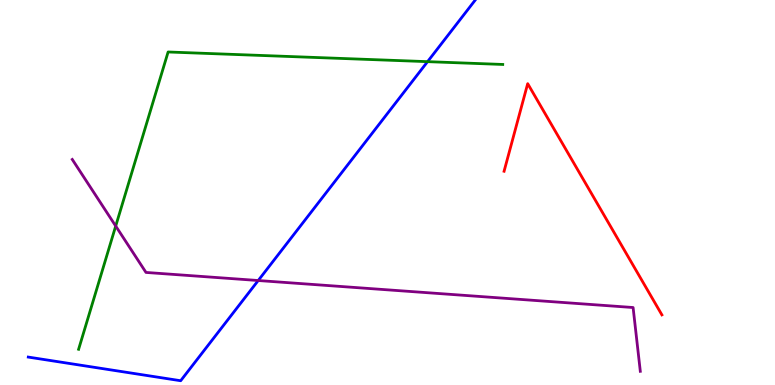[{'lines': ['blue', 'red'], 'intersections': []}, {'lines': ['green', 'red'], 'intersections': []}, {'lines': ['purple', 'red'], 'intersections': []}, {'lines': ['blue', 'green'], 'intersections': [{'x': 5.52, 'y': 8.4}]}, {'lines': ['blue', 'purple'], 'intersections': [{'x': 3.33, 'y': 2.71}]}, {'lines': ['green', 'purple'], 'intersections': [{'x': 1.49, 'y': 4.13}]}]